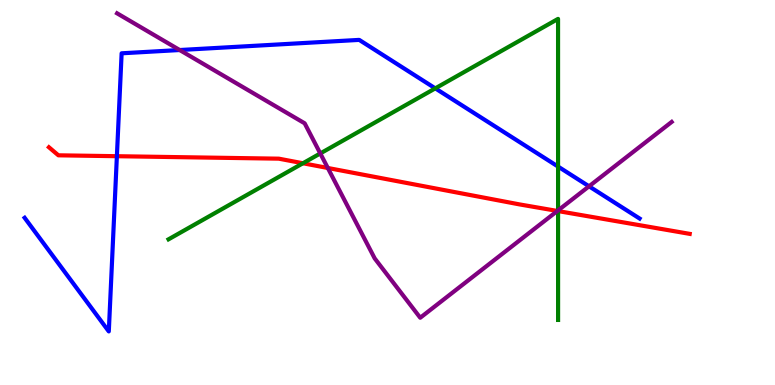[{'lines': ['blue', 'red'], 'intersections': [{'x': 1.51, 'y': 5.94}]}, {'lines': ['green', 'red'], 'intersections': [{'x': 3.91, 'y': 5.76}, {'x': 7.2, 'y': 4.52}]}, {'lines': ['purple', 'red'], 'intersections': [{'x': 4.23, 'y': 5.64}, {'x': 7.19, 'y': 4.52}]}, {'lines': ['blue', 'green'], 'intersections': [{'x': 5.62, 'y': 7.7}, {'x': 7.2, 'y': 5.67}]}, {'lines': ['blue', 'purple'], 'intersections': [{'x': 2.32, 'y': 8.7}, {'x': 7.6, 'y': 5.16}]}, {'lines': ['green', 'purple'], 'intersections': [{'x': 4.13, 'y': 6.01}, {'x': 7.2, 'y': 4.54}]}]